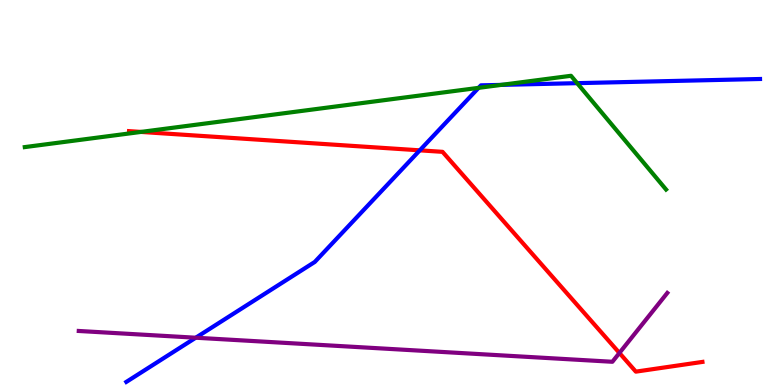[{'lines': ['blue', 'red'], 'intersections': [{'x': 5.42, 'y': 6.1}]}, {'lines': ['green', 'red'], 'intersections': [{'x': 1.82, 'y': 6.57}]}, {'lines': ['purple', 'red'], 'intersections': [{'x': 7.99, 'y': 0.832}]}, {'lines': ['blue', 'green'], 'intersections': [{'x': 6.18, 'y': 7.72}, {'x': 6.47, 'y': 7.8}, {'x': 7.45, 'y': 7.84}]}, {'lines': ['blue', 'purple'], 'intersections': [{'x': 2.53, 'y': 1.23}]}, {'lines': ['green', 'purple'], 'intersections': []}]